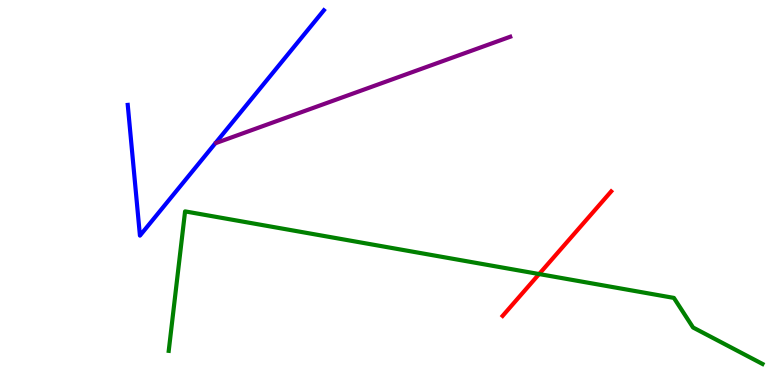[{'lines': ['blue', 'red'], 'intersections': []}, {'lines': ['green', 'red'], 'intersections': [{'x': 6.96, 'y': 2.88}]}, {'lines': ['purple', 'red'], 'intersections': []}, {'lines': ['blue', 'green'], 'intersections': []}, {'lines': ['blue', 'purple'], 'intersections': []}, {'lines': ['green', 'purple'], 'intersections': []}]